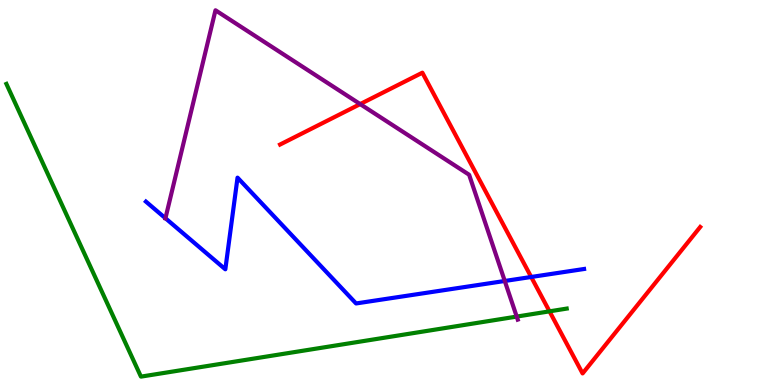[{'lines': ['blue', 'red'], 'intersections': [{'x': 6.85, 'y': 2.81}]}, {'lines': ['green', 'red'], 'intersections': [{'x': 7.09, 'y': 1.91}]}, {'lines': ['purple', 'red'], 'intersections': [{'x': 4.65, 'y': 7.3}]}, {'lines': ['blue', 'green'], 'intersections': []}, {'lines': ['blue', 'purple'], 'intersections': [{'x': 2.13, 'y': 4.33}, {'x': 6.51, 'y': 2.7}]}, {'lines': ['green', 'purple'], 'intersections': [{'x': 6.67, 'y': 1.78}]}]